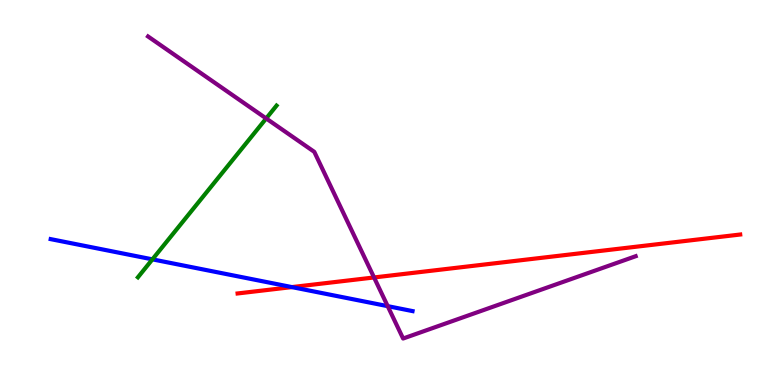[{'lines': ['blue', 'red'], 'intersections': [{'x': 3.77, 'y': 2.54}]}, {'lines': ['green', 'red'], 'intersections': []}, {'lines': ['purple', 'red'], 'intersections': [{'x': 4.83, 'y': 2.79}]}, {'lines': ['blue', 'green'], 'intersections': [{'x': 1.97, 'y': 3.26}]}, {'lines': ['blue', 'purple'], 'intersections': [{'x': 5.0, 'y': 2.05}]}, {'lines': ['green', 'purple'], 'intersections': [{'x': 3.43, 'y': 6.92}]}]